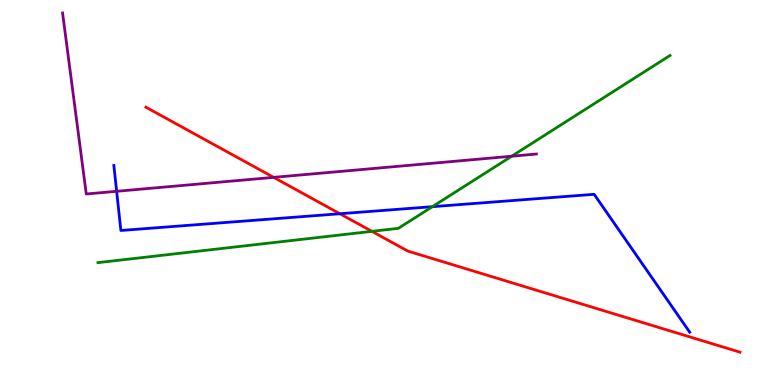[{'lines': ['blue', 'red'], 'intersections': [{'x': 4.39, 'y': 4.45}]}, {'lines': ['green', 'red'], 'intersections': [{'x': 4.8, 'y': 3.99}]}, {'lines': ['purple', 'red'], 'intersections': [{'x': 3.53, 'y': 5.39}]}, {'lines': ['blue', 'green'], 'intersections': [{'x': 5.58, 'y': 4.63}]}, {'lines': ['blue', 'purple'], 'intersections': [{'x': 1.51, 'y': 5.03}]}, {'lines': ['green', 'purple'], 'intersections': [{'x': 6.6, 'y': 5.94}]}]